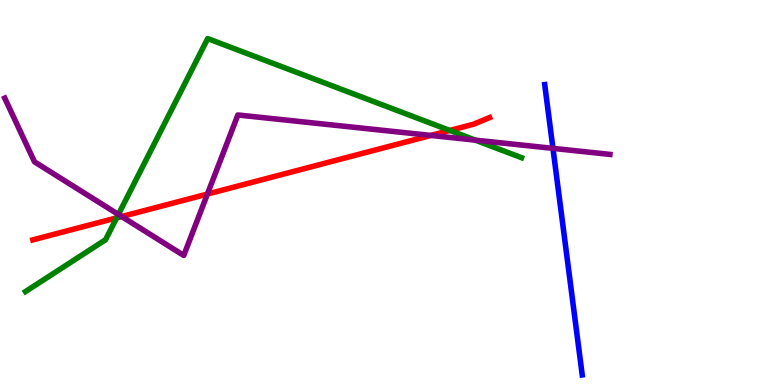[{'lines': ['blue', 'red'], 'intersections': []}, {'lines': ['green', 'red'], 'intersections': [{'x': 1.51, 'y': 4.34}, {'x': 5.8, 'y': 6.61}]}, {'lines': ['purple', 'red'], 'intersections': [{'x': 1.57, 'y': 4.38}, {'x': 2.68, 'y': 4.96}, {'x': 5.56, 'y': 6.48}]}, {'lines': ['blue', 'green'], 'intersections': []}, {'lines': ['blue', 'purple'], 'intersections': [{'x': 7.13, 'y': 6.15}]}, {'lines': ['green', 'purple'], 'intersections': [{'x': 1.53, 'y': 4.43}, {'x': 6.13, 'y': 6.36}]}]